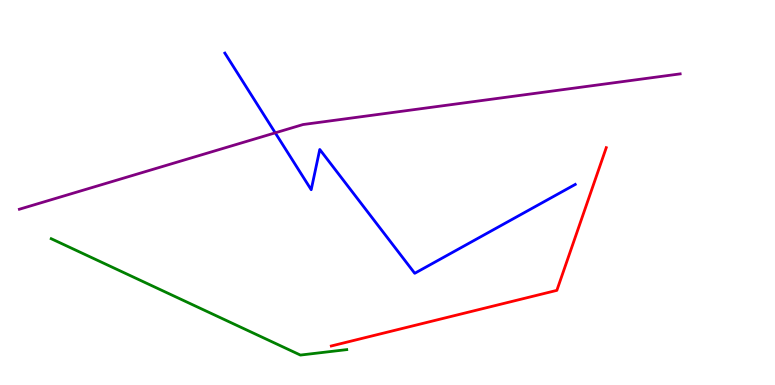[{'lines': ['blue', 'red'], 'intersections': []}, {'lines': ['green', 'red'], 'intersections': []}, {'lines': ['purple', 'red'], 'intersections': []}, {'lines': ['blue', 'green'], 'intersections': []}, {'lines': ['blue', 'purple'], 'intersections': [{'x': 3.55, 'y': 6.55}]}, {'lines': ['green', 'purple'], 'intersections': []}]